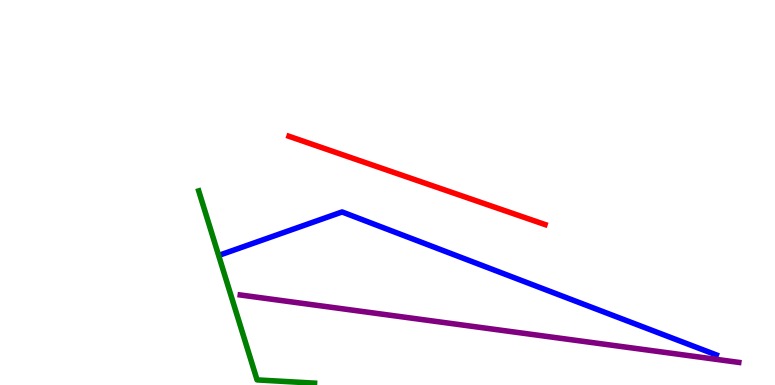[{'lines': ['blue', 'red'], 'intersections': []}, {'lines': ['green', 'red'], 'intersections': []}, {'lines': ['purple', 'red'], 'intersections': []}, {'lines': ['blue', 'green'], 'intersections': []}, {'lines': ['blue', 'purple'], 'intersections': []}, {'lines': ['green', 'purple'], 'intersections': []}]